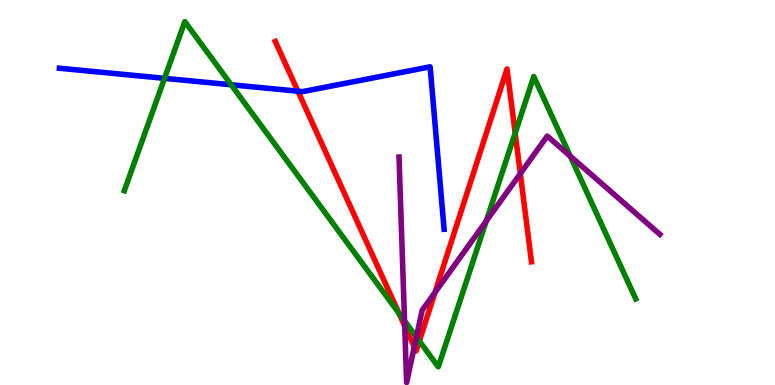[{'lines': ['blue', 'red'], 'intersections': [{'x': 3.84, 'y': 7.63}]}, {'lines': ['green', 'red'], 'intersections': [{'x': 5.15, 'y': 1.86}, {'x': 5.41, 'y': 1.14}, {'x': 6.65, 'y': 6.54}]}, {'lines': ['purple', 'red'], 'intersections': [{'x': 5.22, 'y': 1.53}, {'x': 5.35, 'y': 0.988}, {'x': 5.61, 'y': 2.41}, {'x': 6.71, 'y': 5.49}]}, {'lines': ['blue', 'green'], 'intersections': [{'x': 2.12, 'y': 7.97}, {'x': 2.98, 'y': 7.8}]}, {'lines': ['blue', 'purple'], 'intersections': []}, {'lines': ['green', 'purple'], 'intersections': [{'x': 5.22, 'y': 1.67}, {'x': 5.37, 'y': 1.25}, {'x': 6.27, 'y': 4.26}, {'x': 7.36, 'y': 5.94}]}]